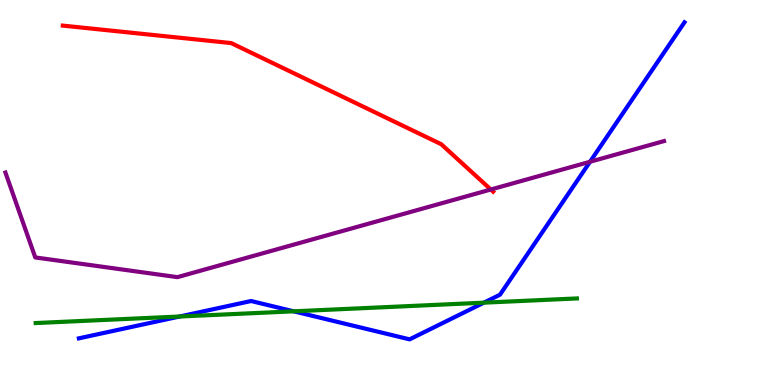[{'lines': ['blue', 'red'], 'intersections': []}, {'lines': ['green', 'red'], 'intersections': []}, {'lines': ['purple', 'red'], 'intersections': [{'x': 6.33, 'y': 5.08}]}, {'lines': ['blue', 'green'], 'intersections': [{'x': 2.32, 'y': 1.78}, {'x': 3.79, 'y': 1.91}, {'x': 6.24, 'y': 2.14}]}, {'lines': ['blue', 'purple'], 'intersections': [{'x': 7.61, 'y': 5.8}]}, {'lines': ['green', 'purple'], 'intersections': []}]